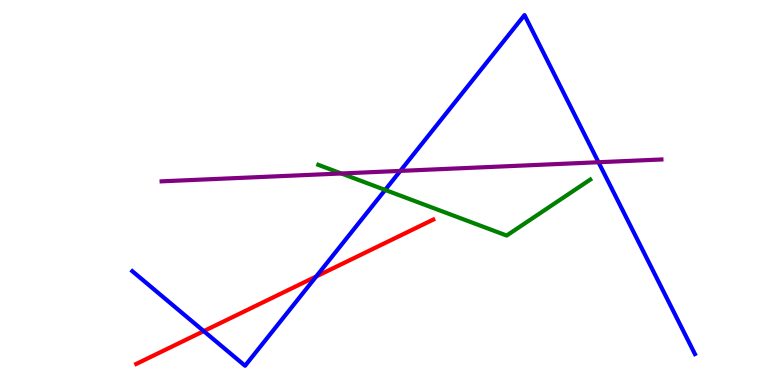[{'lines': ['blue', 'red'], 'intersections': [{'x': 2.63, 'y': 1.4}, {'x': 4.08, 'y': 2.82}]}, {'lines': ['green', 'red'], 'intersections': []}, {'lines': ['purple', 'red'], 'intersections': []}, {'lines': ['blue', 'green'], 'intersections': [{'x': 4.97, 'y': 5.07}]}, {'lines': ['blue', 'purple'], 'intersections': [{'x': 5.17, 'y': 5.56}, {'x': 7.72, 'y': 5.79}]}, {'lines': ['green', 'purple'], 'intersections': [{'x': 4.4, 'y': 5.49}]}]